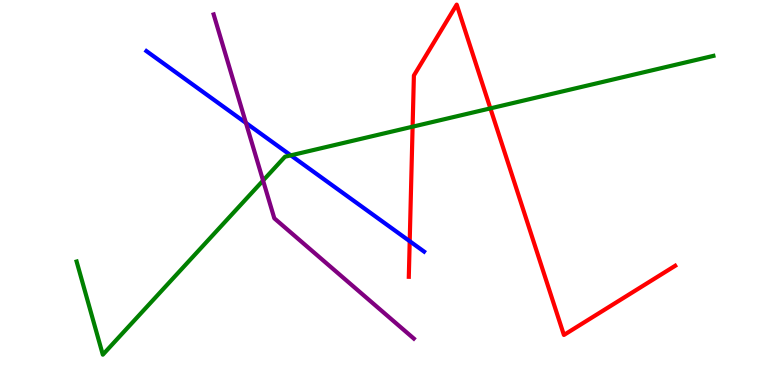[{'lines': ['blue', 'red'], 'intersections': [{'x': 5.29, 'y': 3.74}]}, {'lines': ['green', 'red'], 'intersections': [{'x': 5.32, 'y': 6.71}, {'x': 6.33, 'y': 7.19}]}, {'lines': ['purple', 'red'], 'intersections': []}, {'lines': ['blue', 'green'], 'intersections': [{'x': 3.75, 'y': 5.96}]}, {'lines': ['blue', 'purple'], 'intersections': [{'x': 3.17, 'y': 6.81}]}, {'lines': ['green', 'purple'], 'intersections': [{'x': 3.39, 'y': 5.31}]}]